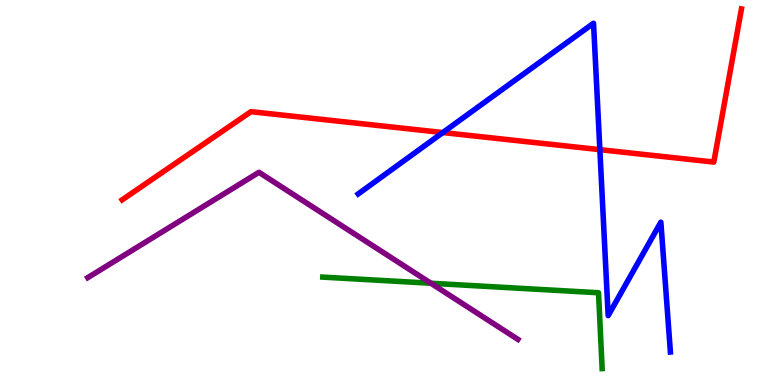[{'lines': ['blue', 'red'], 'intersections': [{'x': 5.71, 'y': 6.56}, {'x': 7.74, 'y': 6.11}]}, {'lines': ['green', 'red'], 'intersections': []}, {'lines': ['purple', 'red'], 'intersections': []}, {'lines': ['blue', 'green'], 'intersections': []}, {'lines': ['blue', 'purple'], 'intersections': []}, {'lines': ['green', 'purple'], 'intersections': [{'x': 5.56, 'y': 2.64}]}]